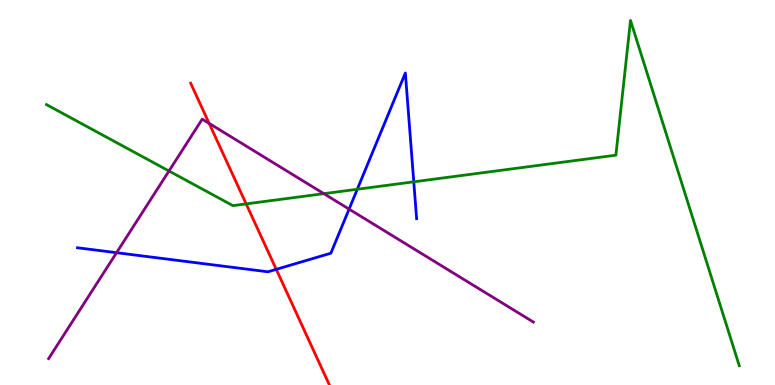[{'lines': ['blue', 'red'], 'intersections': [{'x': 3.56, 'y': 3.0}]}, {'lines': ['green', 'red'], 'intersections': [{'x': 3.18, 'y': 4.7}]}, {'lines': ['purple', 'red'], 'intersections': [{'x': 2.7, 'y': 6.8}]}, {'lines': ['blue', 'green'], 'intersections': [{'x': 4.61, 'y': 5.08}, {'x': 5.34, 'y': 5.28}]}, {'lines': ['blue', 'purple'], 'intersections': [{'x': 1.5, 'y': 3.44}, {'x': 4.5, 'y': 4.57}]}, {'lines': ['green', 'purple'], 'intersections': [{'x': 2.18, 'y': 5.56}, {'x': 4.18, 'y': 4.97}]}]